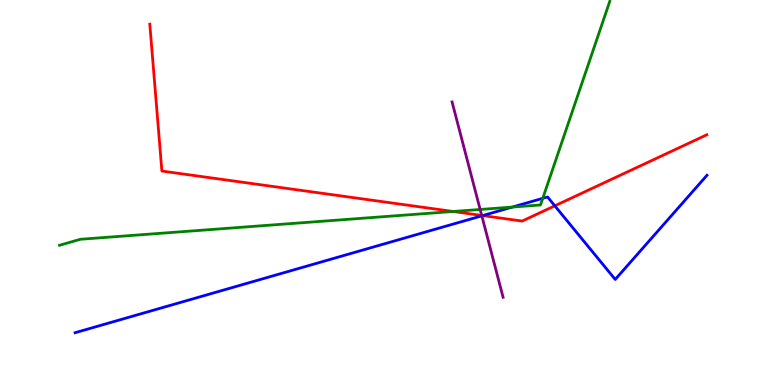[{'lines': ['blue', 'red'], 'intersections': [{'x': 6.23, 'y': 4.4}, {'x': 7.16, 'y': 4.65}]}, {'lines': ['green', 'red'], 'intersections': [{'x': 5.85, 'y': 4.51}]}, {'lines': ['purple', 'red'], 'intersections': [{'x': 6.22, 'y': 4.4}]}, {'lines': ['blue', 'green'], 'intersections': [{'x': 6.61, 'y': 4.62}, {'x': 7.0, 'y': 4.85}]}, {'lines': ['blue', 'purple'], 'intersections': [{'x': 6.22, 'y': 4.39}]}, {'lines': ['green', 'purple'], 'intersections': [{'x': 6.2, 'y': 4.56}]}]